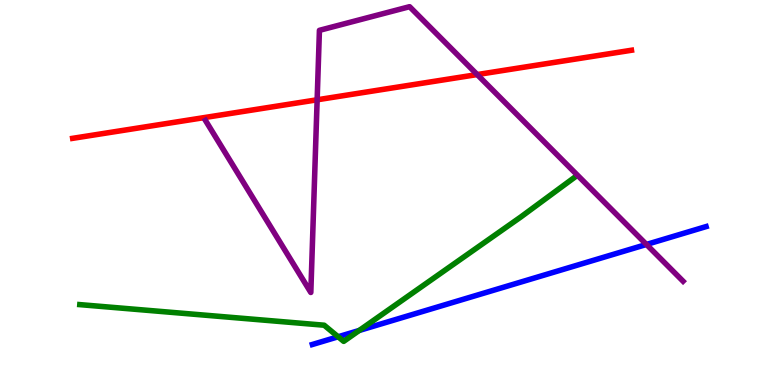[{'lines': ['blue', 'red'], 'intersections': []}, {'lines': ['green', 'red'], 'intersections': []}, {'lines': ['purple', 'red'], 'intersections': [{'x': 4.09, 'y': 7.41}, {'x': 6.16, 'y': 8.06}]}, {'lines': ['blue', 'green'], 'intersections': [{'x': 4.36, 'y': 1.25}, {'x': 4.63, 'y': 1.42}]}, {'lines': ['blue', 'purple'], 'intersections': [{'x': 8.34, 'y': 3.65}]}, {'lines': ['green', 'purple'], 'intersections': []}]